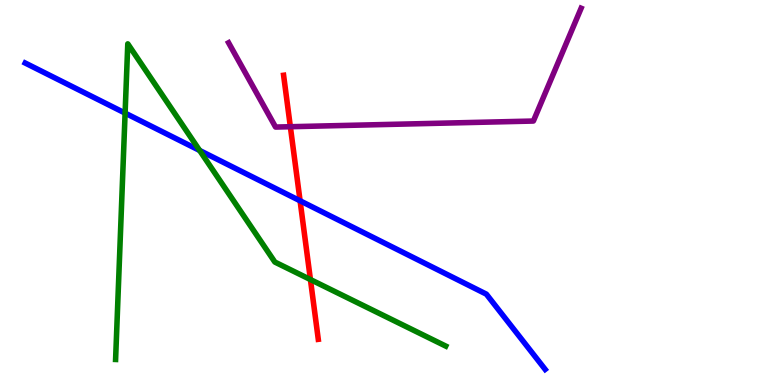[{'lines': ['blue', 'red'], 'intersections': [{'x': 3.87, 'y': 4.78}]}, {'lines': ['green', 'red'], 'intersections': [{'x': 4.01, 'y': 2.74}]}, {'lines': ['purple', 'red'], 'intersections': [{'x': 3.75, 'y': 6.71}]}, {'lines': ['blue', 'green'], 'intersections': [{'x': 1.61, 'y': 7.06}, {'x': 2.58, 'y': 6.09}]}, {'lines': ['blue', 'purple'], 'intersections': []}, {'lines': ['green', 'purple'], 'intersections': []}]